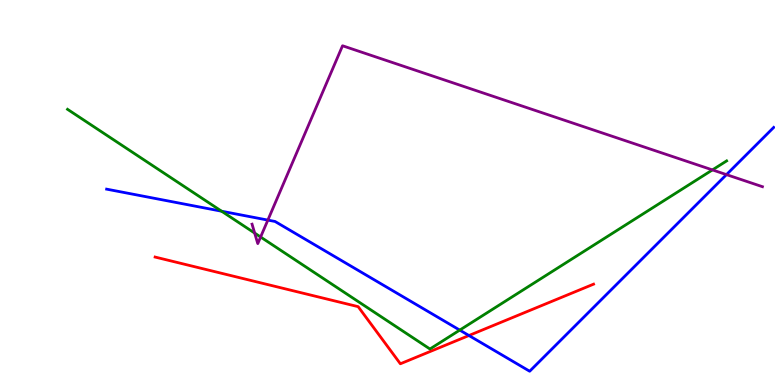[{'lines': ['blue', 'red'], 'intersections': [{'x': 6.05, 'y': 1.29}]}, {'lines': ['green', 'red'], 'intersections': []}, {'lines': ['purple', 'red'], 'intersections': []}, {'lines': ['blue', 'green'], 'intersections': [{'x': 2.86, 'y': 4.51}, {'x': 5.93, 'y': 1.43}]}, {'lines': ['blue', 'purple'], 'intersections': [{'x': 3.46, 'y': 4.28}, {'x': 9.37, 'y': 5.46}]}, {'lines': ['green', 'purple'], 'intersections': [{'x': 3.29, 'y': 3.95}, {'x': 3.36, 'y': 3.84}, {'x': 9.19, 'y': 5.59}]}]